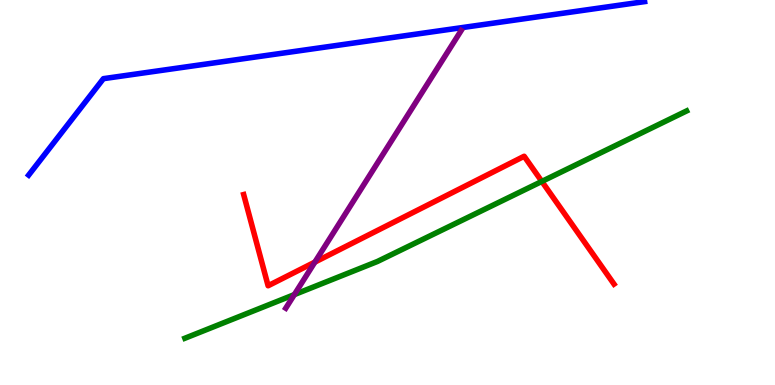[{'lines': ['blue', 'red'], 'intersections': []}, {'lines': ['green', 'red'], 'intersections': [{'x': 6.99, 'y': 5.29}]}, {'lines': ['purple', 'red'], 'intersections': [{'x': 4.06, 'y': 3.19}]}, {'lines': ['blue', 'green'], 'intersections': []}, {'lines': ['blue', 'purple'], 'intersections': []}, {'lines': ['green', 'purple'], 'intersections': [{'x': 3.8, 'y': 2.35}]}]